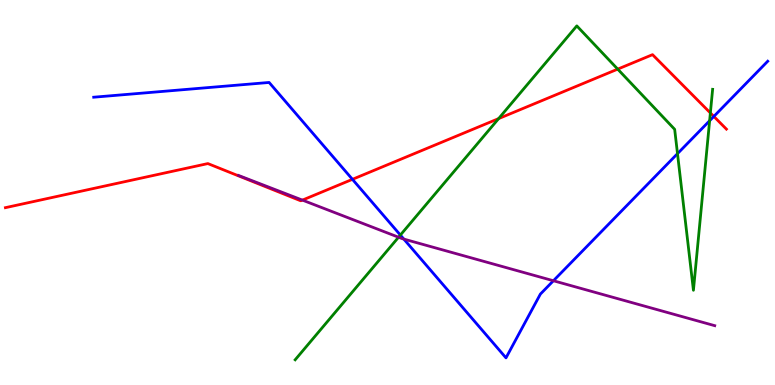[{'lines': ['blue', 'red'], 'intersections': [{'x': 4.55, 'y': 5.34}, {'x': 9.21, 'y': 6.98}]}, {'lines': ['green', 'red'], 'intersections': [{'x': 6.43, 'y': 6.92}, {'x': 7.97, 'y': 8.2}, {'x': 9.17, 'y': 7.07}]}, {'lines': ['purple', 'red'], 'intersections': [{'x': 3.9, 'y': 4.8}]}, {'lines': ['blue', 'green'], 'intersections': [{'x': 5.17, 'y': 3.89}, {'x': 8.74, 'y': 6.01}, {'x': 9.16, 'y': 6.86}]}, {'lines': ['blue', 'purple'], 'intersections': [{'x': 5.21, 'y': 3.79}, {'x': 7.14, 'y': 2.71}]}, {'lines': ['green', 'purple'], 'intersections': [{'x': 5.14, 'y': 3.84}]}]